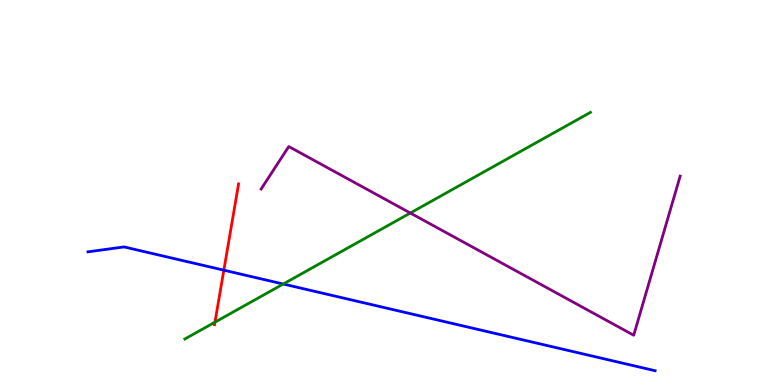[{'lines': ['blue', 'red'], 'intersections': [{'x': 2.89, 'y': 2.98}]}, {'lines': ['green', 'red'], 'intersections': [{'x': 2.77, 'y': 1.63}]}, {'lines': ['purple', 'red'], 'intersections': []}, {'lines': ['blue', 'green'], 'intersections': [{'x': 3.65, 'y': 2.62}]}, {'lines': ['blue', 'purple'], 'intersections': []}, {'lines': ['green', 'purple'], 'intersections': [{'x': 5.29, 'y': 4.47}]}]